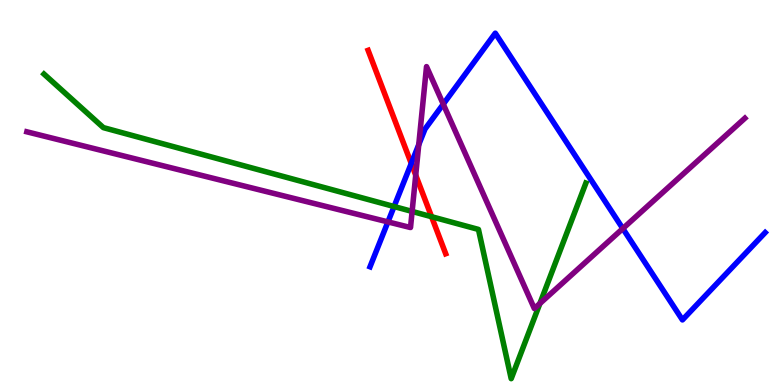[{'lines': ['blue', 'red'], 'intersections': [{'x': 5.31, 'y': 5.75}]}, {'lines': ['green', 'red'], 'intersections': [{'x': 5.57, 'y': 4.37}]}, {'lines': ['purple', 'red'], 'intersections': [{'x': 5.36, 'y': 5.45}]}, {'lines': ['blue', 'green'], 'intersections': [{'x': 5.08, 'y': 4.64}]}, {'lines': ['blue', 'purple'], 'intersections': [{'x': 5.01, 'y': 4.24}, {'x': 5.4, 'y': 6.24}, {'x': 5.72, 'y': 7.29}, {'x': 8.04, 'y': 4.06}]}, {'lines': ['green', 'purple'], 'intersections': [{'x': 5.32, 'y': 4.51}, {'x': 6.97, 'y': 2.12}]}]